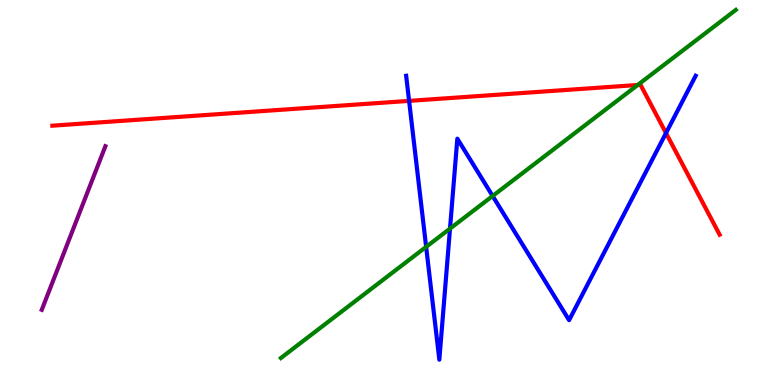[{'lines': ['blue', 'red'], 'intersections': [{'x': 5.28, 'y': 7.38}, {'x': 8.59, 'y': 6.54}]}, {'lines': ['green', 'red'], 'intersections': [{'x': 8.23, 'y': 7.79}]}, {'lines': ['purple', 'red'], 'intersections': []}, {'lines': ['blue', 'green'], 'intersections': [{'x': 5.5, 'y': 3.59}, {'x': 5.81, 'y': 4.06}, {'x': 6.36, 'y': 4.91}]}, {'lines': ['blue', 'purple'], 'intersections': []}, {'lines': ['green', 'purple'], 'intersections': []}]